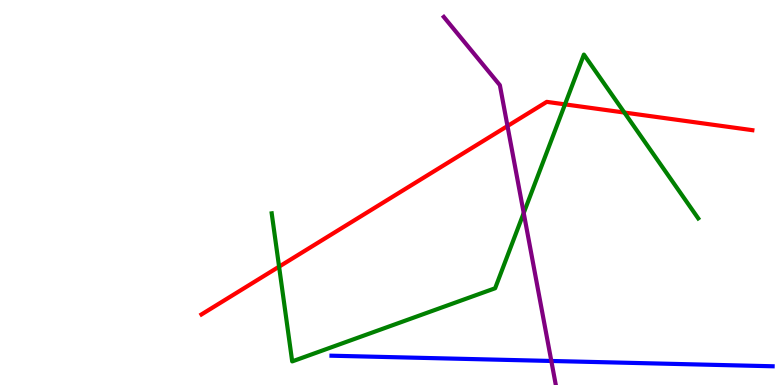[{'lines': ['blue', 'red'], 'intersections': []}, {'lines': ['green', 'red'], 'intersections': [{'x': 3.6, 'y': 3.07}, {'x': 7.29, 'y': 7.29}, {'x': 8.06, 'y': 7.08}]}, {'lines': ['purple', 'red'], 'intersections': [{'x': 6.55, 'y': 6.73}]}, {'lines': ['blue', 'green'], 'intersections': []}, {'lines': ['blue', 'purple'], 'intersections': [{'x': 7.11, 'y': 0.624}]}, {'lines': ['green', 'purple'], 'intersections': [{'x': 6.76, 'y': 4.47}]}]